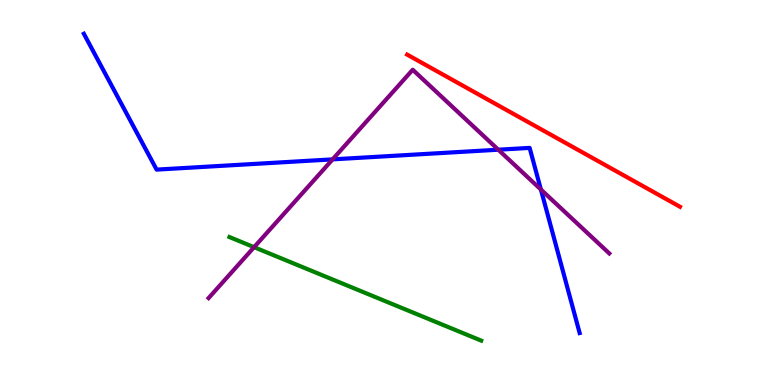[{'lines': ['blue', 'red'], 'intersections': []}, {'lines': ['green', 'red'], 'intersections': []}, {'lines': ['purple', 'red'], 'intersections': []}, {'lines': ['blue', 'green'], 'intersections': []}, {'lines': ['blue', 'purple'], 'intersections': [{'x': 4.29, 'y': 5.86}, {'x': 6.43, 'y': 6.11}, {'x': 6.98, 'y': 5.08}]}, {'lines': ['green', 'purple'], 'intersections': [{'x': 3.28, 'y': 3.58}]}]